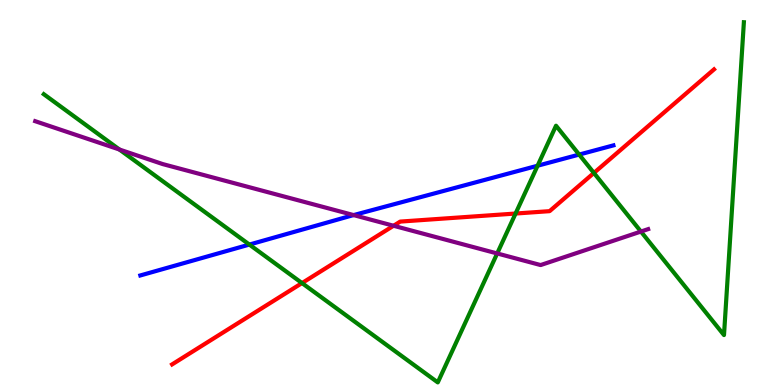[{'lines': ['blue', 'red'], 'intersections': []}, {'lines': ['green', 'red'], 'intersections': [{'x': 3.9, 'y': 2.65}, {'x': 6.65, 'y': 4.45}, {'x': 7.66, 'y': 5.51}]}, {'lines': ['purple', 'red'], 'intersections': [{'x': 5.08, 'y': 4.14}]}, {'lines': ['blue', 'green'], 'intersections': [{'x': 3.22, 'y': 3.65}, {'x': 6.94, 'y': 5.7}, {'x': 7.47, 'y': 5.99}]}, {'lines': ['blue', 'purple'], 'intersections': [{'x': 4.56, 'y': 4.41}]}, {'lines': ['green', 'purple'], 'intersections': [{'x': 1.54, 'y': 6.12}, {'x': 6.42, 'y': 3.42}, {'x': 8.27, 'y': 3.99}]}]